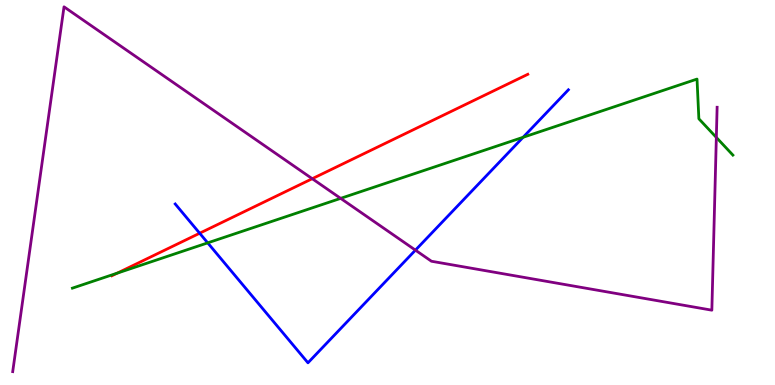[{'lines': ['blue', 'red'], 'intersections': [{'x': 2.58, 'y': 3.94}]}, {'lines': ['green', 'red'], 'intersections': [{'x': 1.51, 'y': 2.91}]}, {'lines': ['purple', 'red'], 'intersections': [{'x': 4.03, 'y': 5.36}]}, {'lines': ['blue', 'green'], 'intersections': [{'x': 2.68, 'y': 3.69}, {'x': 6.75, 'y': 6.43}]}, {'lines': ['blue', 'purple'], 'intersections': [{'x': 5.36, 'y': 3.5}]}, {'lines': ['green', 'purple'], 'intersections': [{'x': 4.4, 'y': 4.85}, {'x': 9.24, 'y': 6.43}]}]